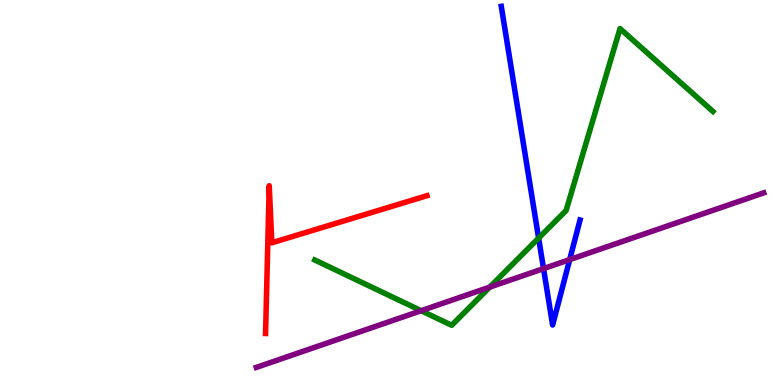[{'lines': ['blue', 'red'], 'intersections': []}, {'lines': ['green', 'red'], 'intersections': []}, {'lines': ['purple', 'red'], 'intersections': []}, {'lines': ['blue', 'green'], 'intersections': [{'x': 6.95, 'y': 3.82}]}, {'lines': ['blue', 'purple'], 'intersections': [{'x': 7.01, 'y': 3.02}, {'x': 7.35, 'y': 3.26}]}, {'lines': ['green', 'purple'], 'intersections': [{'x': 5.43, 'y': 1.93}, {'x': 6.32, 'y': 2.54}]}]